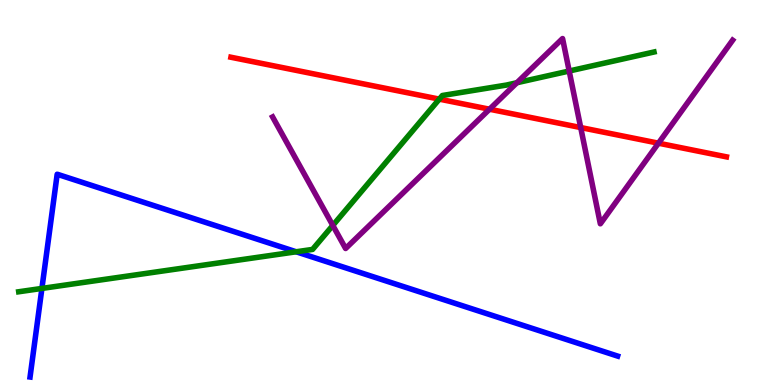[{'lines': ['blue', 'red'], 'intersections': []}, {'lines': ['green', 'red'], 'intersections': [{'x': 5.67, 'y': 7.43}]}, {'lines': ['purple', 'red'], 'intersections': [{'x': 6.32, 'y': 7.16}, {'x': 7.49, 'y': 6.69}, {'x': 8.5, 'y': 6.28}]}, {'lines': ['blue', 'green'], 'intersections': [{'x': 0.541, 'y': 2.51}, {'x': 3.82, 'y': 3.46}]}, {'lines': ['blue', 'purple'], 'intersections': []}, {'lines': ['green', 'purple'], 'intersections': [{'x': 4.29, 'y': 4.14}, {'x': 6.67, 'y': 7.85}, {'x': 7.34, 'y': 8.16}]}]